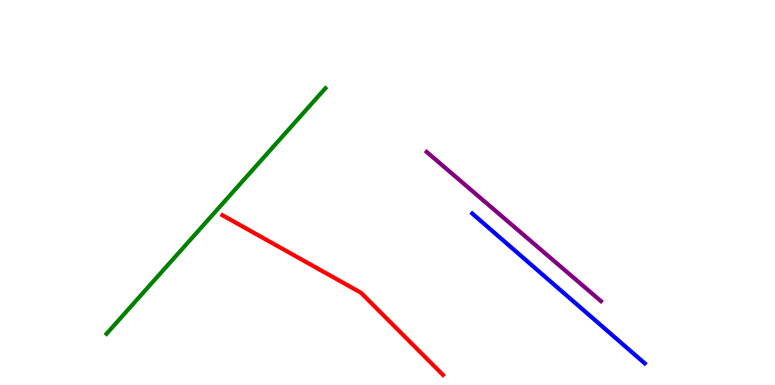[{'lines': ['blue', 'red'], 'intersections': []}, {'lines': ['green', 'red'], 'intersections': []}, {'lines': ['purple', 'red'], 'intersections': []}, {'lines': ['blue', 'green'], 'intersections': []}, {'lines': ['blue', 'purple'], 'intersections': []}, {'lines': ['green', 'purple'], 'intersections': []}]